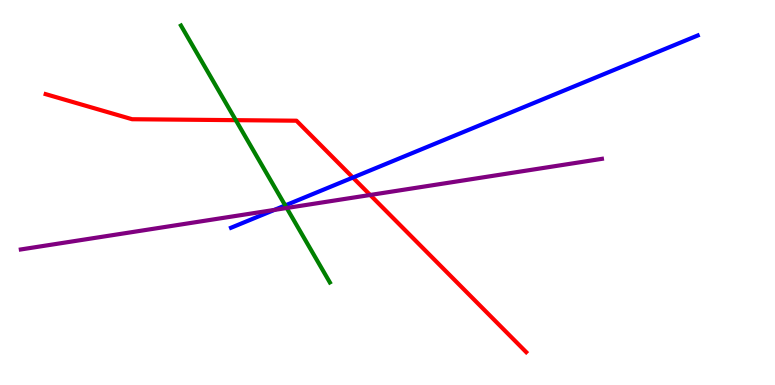[{'lines': ['blue', 'red'], 'intersections': [{'x': 4.55, 'y': 5.39}]}, {'lines': ['green', 'red'], 'intersections': [{'x': 3.04, 'y': 6.88}]}, {'lines': ['purple', 'red'], 'intersections': [{'x': 4.78, 'y': 4.94}]}, {'lines': ['blue', 'green'], 'intersections': [{'x': 3.68, 'y': 4.66}]}, {'lines': ['blue', 'purple'], 'intersections': [{'x': 3.54, 'y': 4.55}]}, {'lines': ['green', 'purple'], 'intersections': [{'x': 3.7, 'y': 4.6}]}]